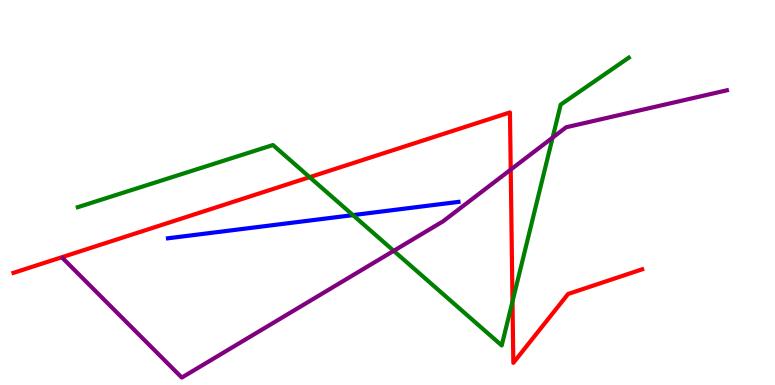[{'lines': ['blue', 'red'], 'intersections': []}, {'lines': ['green', 'red'], 'intersections': [{'x': 4.0, 'y': 5.4}, {'x': 6.61, 'y': 2.17}]}, {'lines': ['purple', 'red'], 'intersections': [{'x': 6.59, 'y': 5.59}]}, {'lines': ['blue', 'green'], 'intersections': [{'x': 4.55, 'y': 4.41}]}, {'lines': ['blue', 'purple'], 'intersections': []}, {'lines': ['green', 'purple'], 'intersections': [{'x': 5.08, 'y': 3.48}, {'x': 7.13, 'y': 6.43}]}]